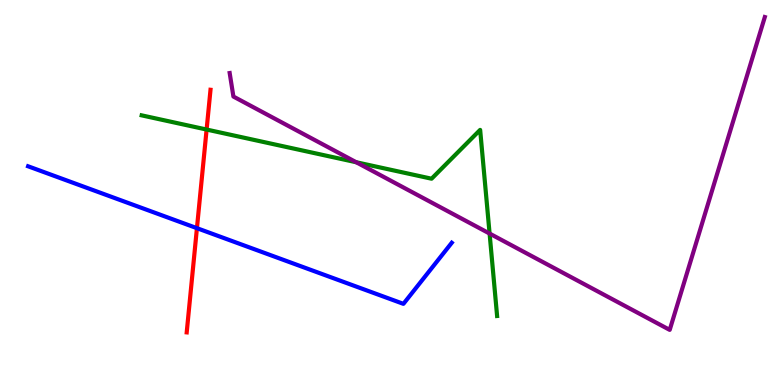[{'lines': ['blue', 'red'], 'intersections': [{'x': 2.54, 'y': 4.07}]}, {'lines': ['green', 'red'], 'intersections': [{'x': 2.67, 'y': 6.64}]}, {'lines': ['purple', 'red'], 'intersections': []}, {'lines': ['blue', 'green'], 'intersections': []}, {'lines': ['blue', 'purple'], 'intersections': []}, {'lines': ['green', 'purple'], 'intersections': [{'x': 4.6, 'y': 5.79}, {'x': 6.32, 'y': 3.93}]}]